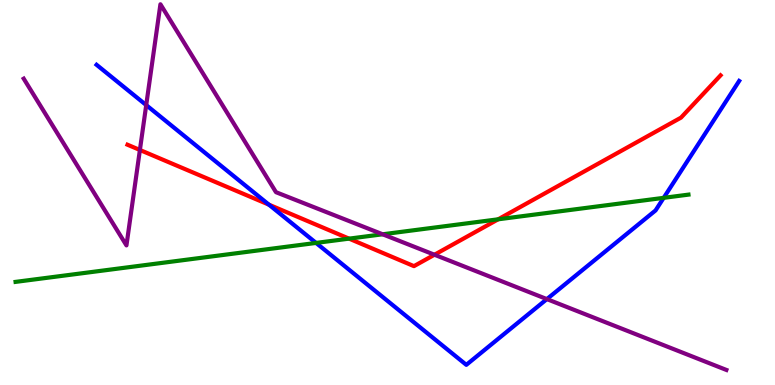[{'lines': ['blue', 'red'], 'intersections': [{'x': 3.47, 'y': 4.68}]}, {'lines': ['green', 'red'], 'intersections': [{'x': 4.5, 'y': 3.8}, {'x': 6.43, 'y': 4.3}]}, {'lines': ['purple', 'red'], 'intersections': [{'x': 1.81, 'y': 6.1}, {'x': 5.61, 'y': 3.38}]}, {'lines': ['blue', 'green'], 'intersections': [{'x': 4.08, 'y': 3.69}, {'x': 8.56, 'y': 4.86}]}, {'lines': ['blue', 'purple'], 'intersections': [{'x': 1.89, 'y': 7.27}, {'x': 7.06, 'y': 2.23}]}, {'lines': ['green', 'purple'], 'intersections': [{'x': 4.94, 'y': 3.91}]}]